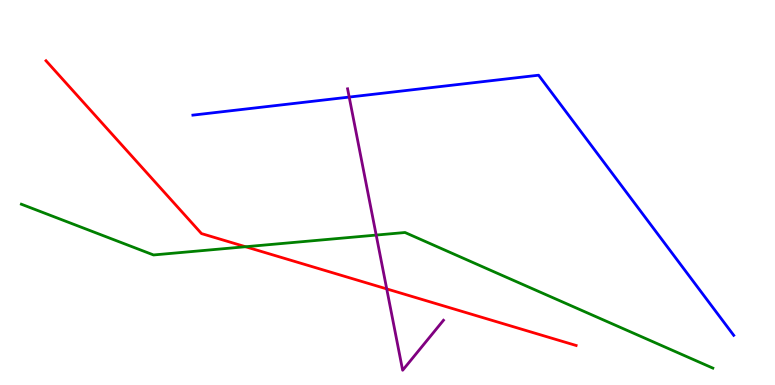[{'lines': ['blue', 'red'], 'intersections': []}, {'lines': ['green', 'red'], 'intersections': [{'x': 3.17, 'y': 3.59}]}, {'lines': ['purple', 'red'], 'intersections': [{'x': 4.99, 'y': 2.5}]}, {'lines': ['blue', 'green'], 'intersections': []}, {'lines': ['blue', 'purple'], 'intersections': [{'x': 4.51, 'y': 7.48}]}, {'lines': ['green', 'purple'], 'intersections': [{'x': 4.85, 'y': 3.89}]}]